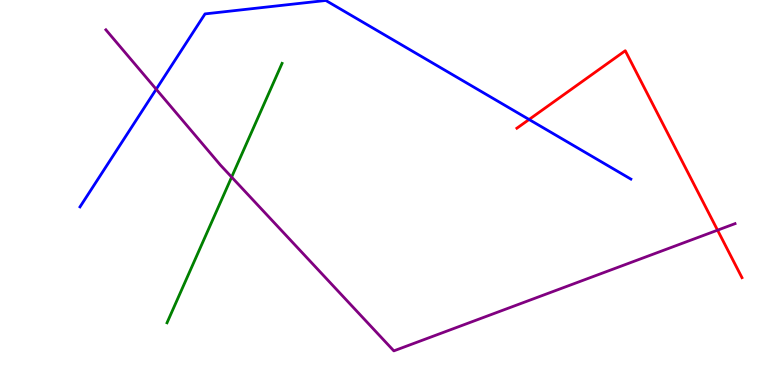[{'lines': ['blue', 'red'], 'intersections': [{'x': 6.83, 'y': 6.9}]}, {'lines': ['green', 'red'], 'intersections': []}, {'lines': ['purple', 'red'], 'intersections': [{'x': 9.26, 'y': 4.02}]}, {'lines': ['blue', 'green'], 'intersections': []}, {'lines': ['blue', 'purple'], 'intersections': [{'x': 2.02, 'y': 7.68}]}, {'lines': ['green', 'purple'], 'intersections': [{'x': 2.99, 'y': 5.4}]}]